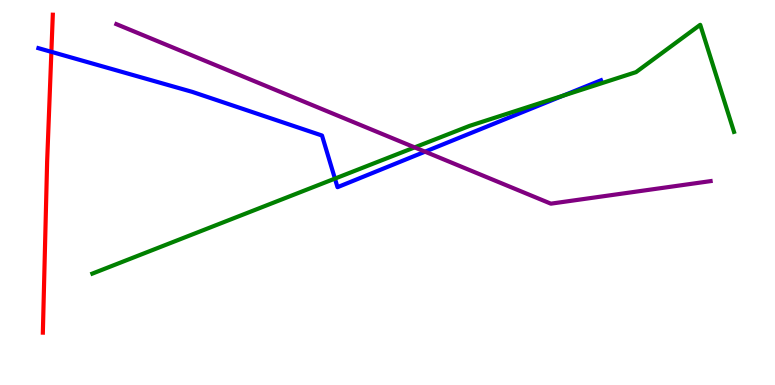[{'lines': ['blue', 'red'], 'intersections': [{'x': 0.663, 'y': 8.65}]}, {'lines': ['green', 'red'], 'intersections': []}, {'lines': ['purple', 'red'], 'intersections': []}, {'lines': ['blue', 'green'], 'intersections': [{'x': 4.32, 'y': 5.36}, {'x': 7.26, 'y': 7.51}]}, {'lines': ['blue', 'purple'], 'intersections': [{'x': 5.48, 'y': 6.06}]}, {'lines': ['green', 'purple'], 'intersections': [{'x': 5.35, 'y': 6.17}]}]